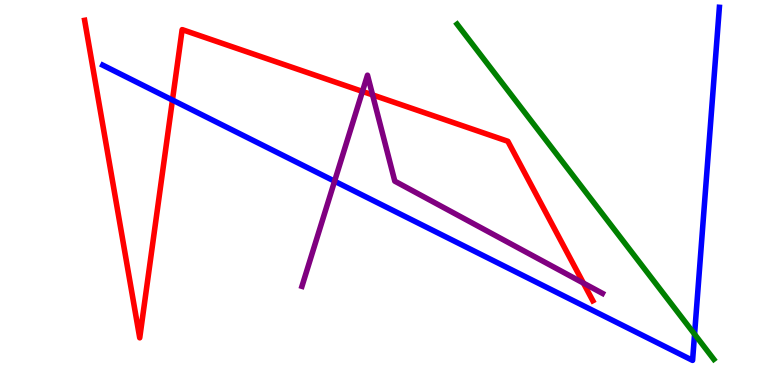[{'lines': ['blue', 'red'], 'intersections': [{'x': 2.23, 'y': 7.4}]}, {'lines': ['green', 'red'], 'intersections': []}, {'lines': ['purple', 'red'], 'intersections': [{'x': 4.68, 'y': 7.63}, {'x': 4.81, 'y': 7.54}, {'x': 7.53, 'y': 2.65}]}, {'lines': ['blue', 'green'], 'intersections': [{'x': 8.96, 'y': 1.32}]}, {'lines': ['blue', 'purple'], 'intersections': [{'x': 4.32, 'y': 5.29}]}, {'lines': ['green', 'purple'], 'intersections': []}]